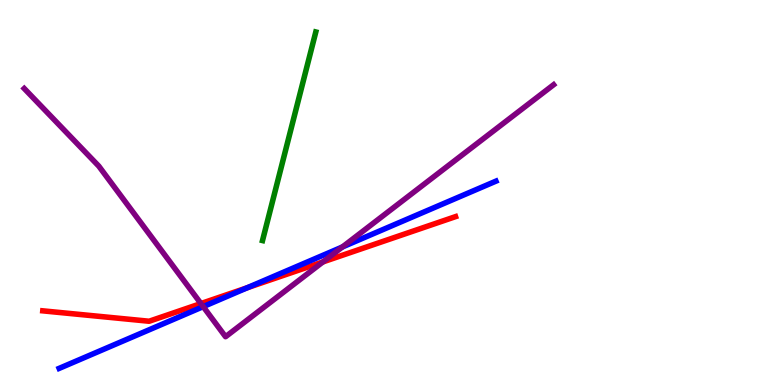[{'lines': ['blue', 'red'], 'intersections': [{'x': 3.19, 'y': 2.53}]}, {'lines': ['green', 'red'], 'intersections': []}, {'lines': ['purple', 'red'], 'intersections': [{'x': 2.59, 'y': 2.12}, {'x': 4.17, 'y': 3.2}]}, {'lines': ['blue', 'green'], 'intersections': []}, {'lines': ['blue', 'purple'], 'intersections': [{'x': 2.62, 'y': 2.04}, {'x': 4.42, 'y': 3.59}]}, {'lines': ['green', 'purple'], 'intersections': []}]